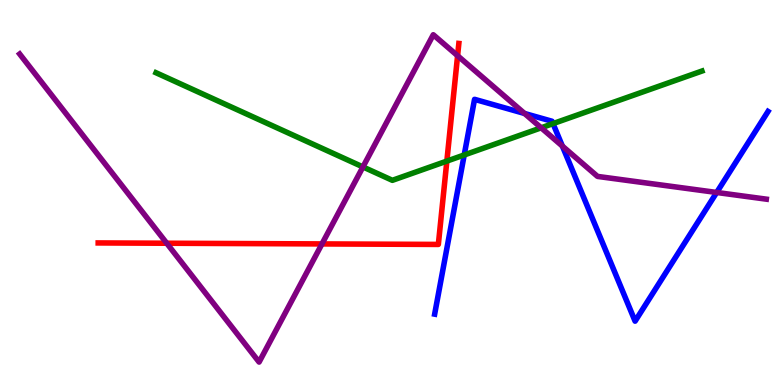[{'lines': ['blue', 'red'], 'intersections': []}, {'lines': ['green', 'red'], 'intersections': [{'x': 5.77, 'y': 5.82}]}, {'lines': ['purple', 'red'], 'intersections': [{'x': 2.15, 'y': 3.68}, {'x': 4.15, 'y': 3.66}, {'x': 5.9, 'y': 8.55}]}, {'lines': ['blue', 'green'], 'intersections': [{'x': 5.99, 'y': 5.97}, {'x': 7.14, 'y': 6.79}]}, {'lines': ['blue', 'purple'], 'intersections': [{'x': 6.77, 'y': 7.05}, {'x': 7.26, 'y': 6.21}, {'x': 9.25, 'y': 5.0}]}, {'lines': ['green', 'purple'], 'intersections': [{'x': 4.68, 'y': 5.66}, {'x': 6.98, 'y': 6.68}]}]